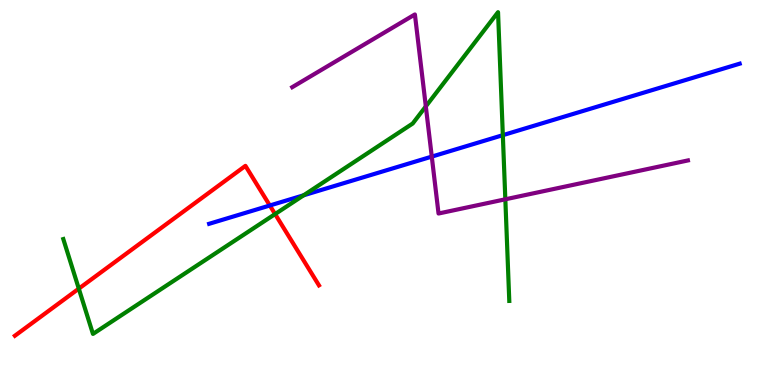[{'lines': ['blue', 'red'], 'intersections': [{'x': 3.48, 'y': 4.66}]}, {'lines': ['green', 'red'], 'intersections': [{'x': 1.02, 'y': 2.5}, {'x': 3.55, 'y': 4.44}]}, {'lines': ['purple', 'red'], 'intersections': []}, {'lines': ['blue', 'green'], 'intersections': [{'x': 3.92, 'y': 4.93}, {'x': 6.49, 'y': 6.49}]}, {'lines': ['blue', 'purple'], 'intersections': [{'x': 5.57, 'y': 5.93}]}, {'lines': ['green', 'purple'], 'intersections': [{'x': 5.49, 'y': 7.24}, {'x': 6.52, 'y': 4.82}]}]